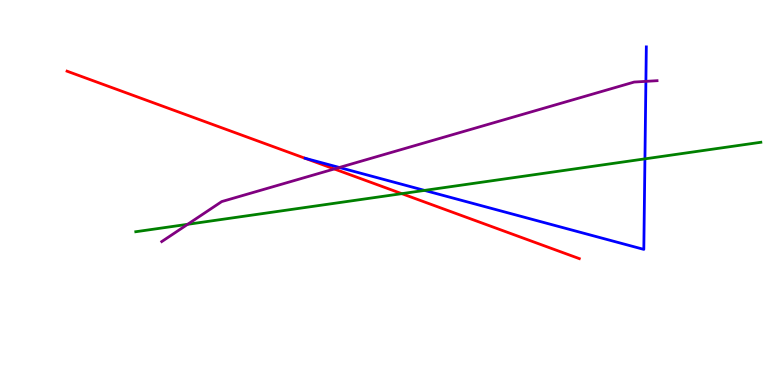[{'lines': ['blue', 'red'], 'intersections': []}, {'lines': ['green', 'red'], 'intersections': [{'x': 5.18, 'y': 4.97}]}, {'lines': ['purple', 'red'], 'intersections': [{'x': 4.31, 'y': 5.61}]}, {'lines': ['blue', 'green'], 'intersections': [{'x': 5.48, 'y': 5.05}, {'x': 8.32, 'y': 5.87}]}, {'lines': ['blue', 'purple'], 'intersections': [{'x': 4.38, 'y': 5.65}, {'x': 8.33, 'y': 7.89}]}, {'lines': ['green', 'purple'], 'intersections': [{'x': 2.42, 'y': 4.17}]}]